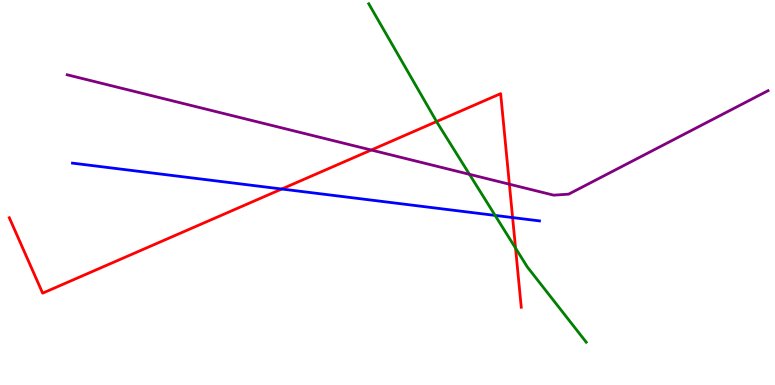[{'lines': ['blue', 'red'], 'intersections': [{'x': 3.64, 'y': 5.09}, {'x': 6.61, 'y': 4.35}]}, {'lines': ['green', 'red'], 'intersections': [{'x': 5.63, 'y': 6.84}, {'x': 6.65, 'y': 3.56}]}, {'lines': ['purple', 'red'], 'intersections': [{'x': 4.79, 'y': 6.1}, {'x': 6.57, 'y': 5.22}]}, {'lines': ['blue', 'green'], 'intersections': [{'x': 6.39, 'y': 4.4}]}, {'lines': ['blue', 'purple'], 'intersections': []}, {'lines': ['green', 'purple'], 'intersections': [{'x': 6.06, 'y': 5.47}]}]